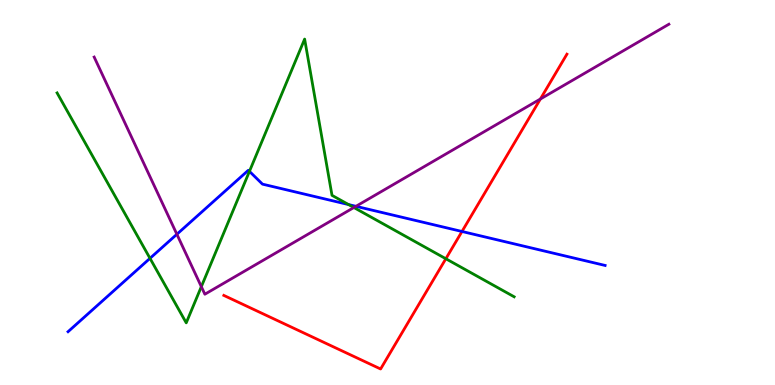[{'lines': ['blue', 'red'], 'intersections': [{'x': 5.96, 'y': 3.99}]}, {'lines': ['green', 'red'], 'intersections': [{'x': 5.75, 'y': 3.28}]}, {'lines': ['purple', 'red'], 'intersections': [{'x': 6.97, 'y': 7.43}]}, {'lines': ['blue', 'green'], 'intersections': [{'x': 1.94, 'y': 3.29}, {'x': 3.22, 'y': 5.55}, {'x': 4.5, 'y': 4.69}]}, {'lines': ['blue', 'purple'], 'intersections': [{'x': 2.28, 'y': 3.92}, {'x': 4.59, 'y': 4.64}]}, {'lines': ['green', 'purple'], 'intersections': [{'x': 2.6, 'y': 2.55}, {'x': 4.57, 'y': 4.61}]}]